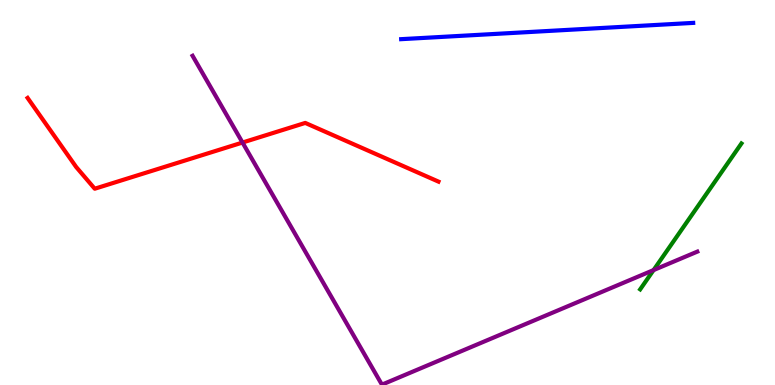[{'lines': ['blue', 'red'], 'intersections': []}, {'lines': ['green', 'red'], 'intersections': []}, {'lines': ['purple', 'red'], 'intersections': [{'x': 3.13, 'y': 6.3}]}, {'lines': ['blue', 'green'], 'intersections': []}, {'lines': ['blue', 'purple'], 'intersections': []}, {'lines': ['green', 'purple'], 'intersections': [{'x': 8.43, 'y': 2.98}]}]